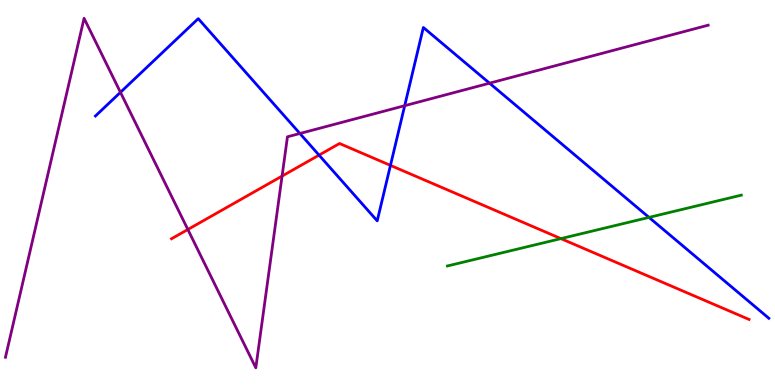[{'lines': ['blue', 'red'], 'intersections': [{'x': 4.12, 'y': 5.97}, {'x': 5.04, 'y': 5.7}]}, {'lines': ['green', 'red'], 'intersections': [{'x': 7.24, 'y': 3.8}]}, {'lines': ['purple', 'red'], 'intersections': [{'x': 2.42, 'y': 4.04}, {'x': 3.64, 'y': 5.43}]}, {'lines': ['blue', 'green'], 'intersections': [{'x': 8.37, 'y': 4.35}]}, {'lines': ['blue', 'purple'], 'intersections': [{'x': 1.55, 'y': 7.6}, {'x': 3.87, 'y': 6.53}, {'x': 5.22, 'y': 7.25}, {'x': 6.32, 'y': 7.84}]}, {'lines': ['green', 'purple'], 'intersections': []}]